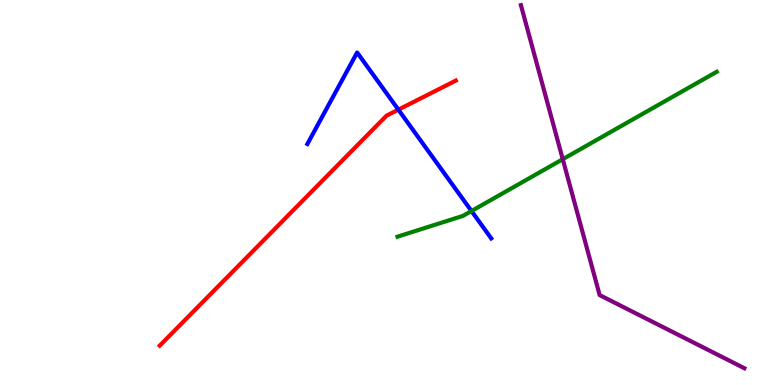[{'lines': ['blue', 'red'], 'intersections': [{'x': 5.14, 'y': 7.15}]}, {'lines': ['green', 'red'], 'intersections': []}, {'lines': ['purple', 'red'], 'intersections': []}, {'lines': ['blue', 'green'], 'intersections': [{'x': 6.08, 'y': 4.52}]}, {'lines': ['blue', 'purple'], 'intersections': []}, {'lines': ['green', 'purple'], 'intersections': [{'x': 7.26, 'y': 5.86}]}]